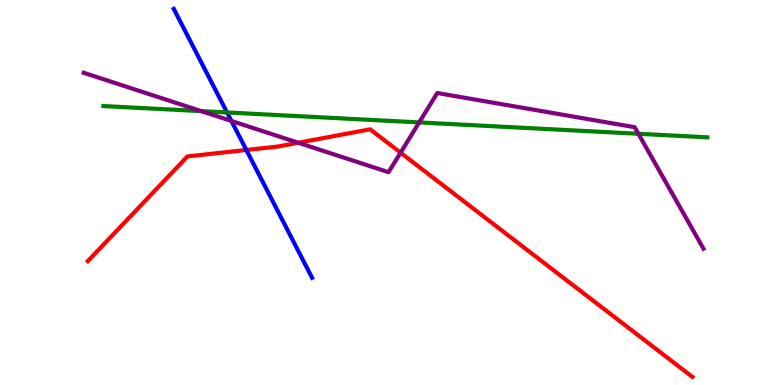[{'lines': ['blue', 'red'], 'intersections': [{'x': 3.18, 'y': 6.1}]}, {'lines': ['green', 'red'], 'intersections': []}, {'lines': ['purple', 'red'], 'intersections': [{'x': 3.85, 'y': 6.29}, {'x': 5.17, 'y': 6.03}]}, {'lines': ['blue', 'green'], 'intersections': [{'x': 2.93, 'y': 7.08}]}, {'lines': ['blue', 'purple'], 'intersections': [{'x': 2.99, 'y': 6.86}]}, {'lines': ['green', 'purple'], 'intersections': [{'x': 2.6, 'y': 7.11}, {'x': 5.41, 'y': 6.82}, {'x': 8.24, 'y': 6.53}]}]